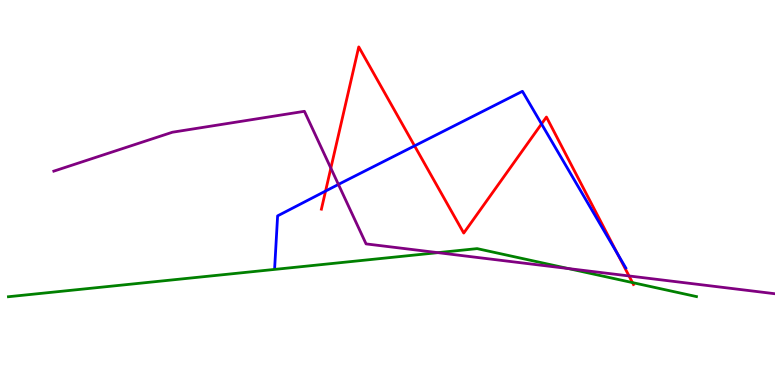[{'lines': ['blue', 'red'], 'intersections': [{'x': 4.2, 'y': 5.04}, {'x': 5.35, 'y': 6.21}, {'x': 6.99, 'y': 6.78}, {'x': 7.97, 'y': 3.41}]}, {'lines': ['green', 'red'], 'intersections': [{'x': 8.16, 'y': 2.66}]}, {'lines': ['purple', 'red'], 'intersections': [{'x': 4.27, 'y': 5.63}, {'x': 8.12, 'y': 2.83}]}, {'lines': ['blue', 'green'], 'intersections': []}, {'lines': ['blue', 'purple'], 'intersections': [{'x': 4.37, 'y': 5.21}]}, {'lines': ['green', 'purple'], 'intersections': [{'x': 5.65, 'y': 3.44}, {'x': 7.33, 'y': 3.02}]}]